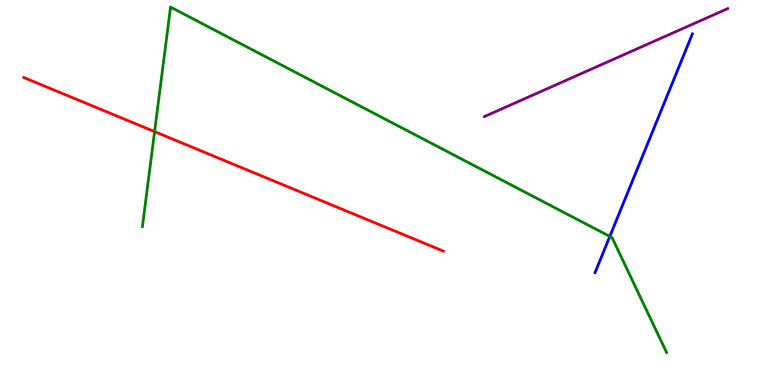[{'lines': ['blue', 'red'], 'intersections': []}, {'lines': ['green', 'red'], 'intersections': [{'x': 1.99, 'y': 6.58}]}, {'lines': ['purple', 'red'], 'intersections': []}, {'lines': ['blue', 'green'], 'intersections': [{'x': 7.87, 'y': 3.86}]}, {'lines': ['blue', 'purple'], 'intersections': []}, {'lines': ['green', 'purple'], 'intersections': []}]